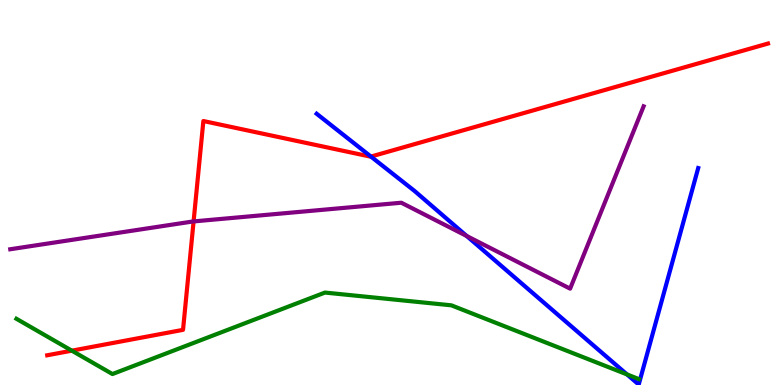[{'lines': ['blue', 'red'], 'intersections': [{'x': 4.79, 'y': 5.93}]}, {'lines': ['green', 'red'], 'intersections': [{'x': 0.927, 'y': 0.892}]}, {'lines': ['purple', 'red'], 'intersections': [{'x': 2.5, 'y': 4.25}]}, {'lines': ['blue', 'green'], 'intersections': [{'x': 8.09, 'y': 0.275}]}, {'lines': ['blue', 'purple'], 'intersections': [{'x': 6.02, 'y': 3.87}]}, {'lines': ['green', 'purple'], 'intersections': []}]